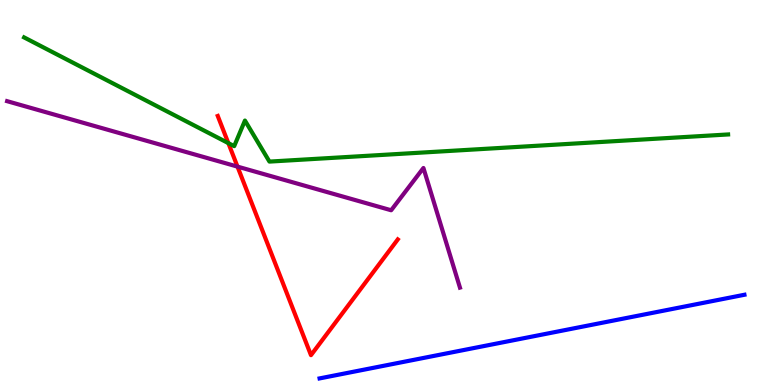[{'lines': ['blue', 'red'], 'intersections': []}, {'lines': ['green', 'red'], 'intersections': [{'x': 2.95, 'y': 6.28}]}, {'lines': ['purple', 'red'], 'intersections': [{'x': 3.06, 'y': 5.67}]}, {'lines': ['blue', 'green'], 'intersections': []}, {'lines': ['blue', 'purple'], 'intersections': []}, {'lines': ['green', 'purple'], 'intersections': []}]